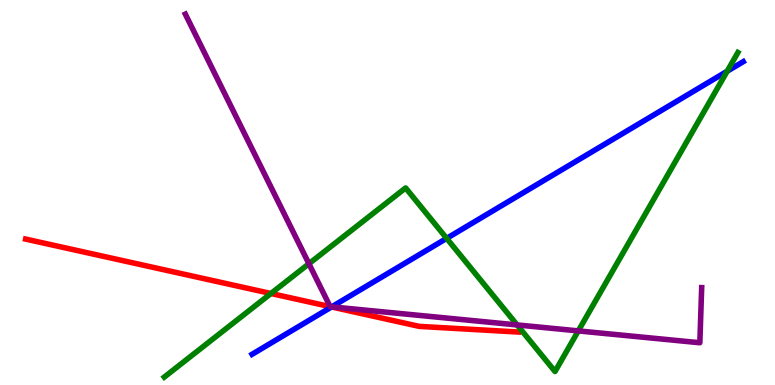[{'lines': ['blue', 'red'], 'intersections': [{'x': 4.28, 'y': 2.03}]}, {'lines': ['green', 'red'], 'intersections': [{'x': 3.5, 'y': 2.38}]}, {'lines': ['purple', 'red'], 'intersections': [{'x': 4.26, 'y': 2.04}, {'x': 4.27, 'y': 2.03}]}, {'lines': ['blue', 'green'], 'intersections': [{'x': 5.76, 'y': 3.81}, {'x': 9.38, 'y': 8.15}]}, {'lines': ['blue', 'purple'], 'intersections': [{'x': 4.28, 'y': 2.03}]}, {'lines': ['green', 'purple'], 'intersections': [{'x': 3.99, 'y': 3.15}, {'x': 6.67, 'y': 1.56}, {'x': 7.46, 'y': 1.41}]}]